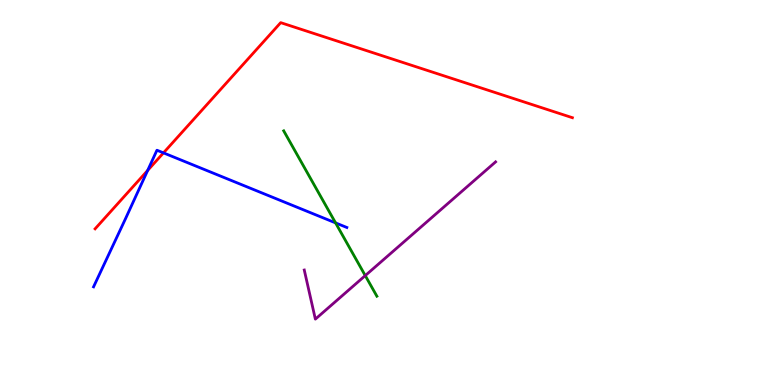[{'lines': ['blue', 'red'], 'intersections': [{'x': 1.91, 'y': 5.57}, {'x': 2.11, 'y': 6.03}]}, {'lines': ['green', 'red'], 'intersections': []}, {'lines': ['purple', 'red'], 'intersections': []}, {'lines': ['blue', 'green'], 'intersections': [{'x': 4.33, 'y': 4.21}]}, {'lines': ['blue', 'purple'], 'intersections': []}, {'lines': ['green', 'purple'], 'intersections': [{'x': 4.71, 'y': 2.84}]}]